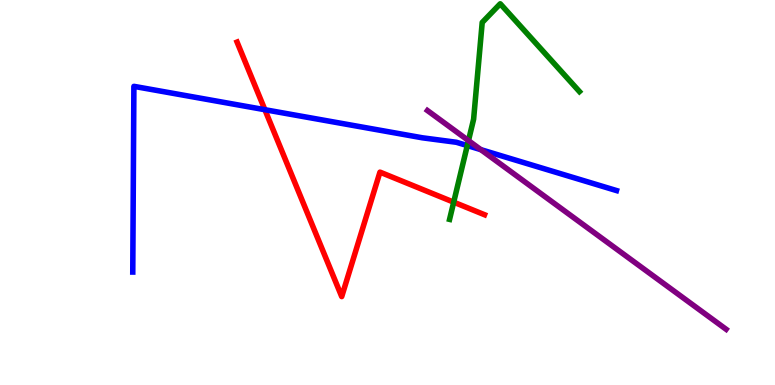[{'lines': ['blue', 'red'], 'intersections': [{'x': 3.42, 'y': 7.15}]}, {'lines': ['green', 'red'], 'intersections': [{'x': 5.85, 'y': 4.75}]}, {'lines': ['purple', 'red'], 'intersections': []}, {'lines': ['blue', 'green'], 'intersections': [{'x': 6.03, 'y': 6.22}]}, {'lines': ['blue', 'purple'], 'intersections': [{'x': 6.2, 'y': 6.11}]}, {'lines': ['green', 'purple'], 'intersections': [{'x': 6.04, 'y': 6.35}]}]